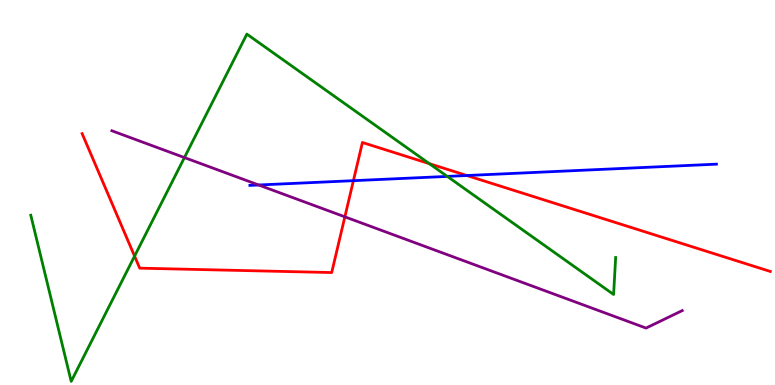[{'lines': ['blue', 'red'], 'intersections': [{'x': 4.56, 'y': 5.31}, {'x': 6.02, 'y': 5.44}]}, {'lines': ['green', 'red'], 'intersections': [{'x': 1.74, 'y': 3.35}, {'x': 5.54, 'y': 5.75}]}, {'lines': ['purple', 'red'], 'intersections': [{'x': 4.45, 'y': 4.37}]}, {'lines': ['blue', 'green'], 'intersections': [{'x': 5.77, 'y': 5.42}]}, {'lines': ['blue', 'purple'], 'intersections': [{'x': 3.34, 'y': 5.2}]}, {'lines': ['green', 'purple'], 'intersections': [{'x': 2.38, 'y': 5.91}]}]